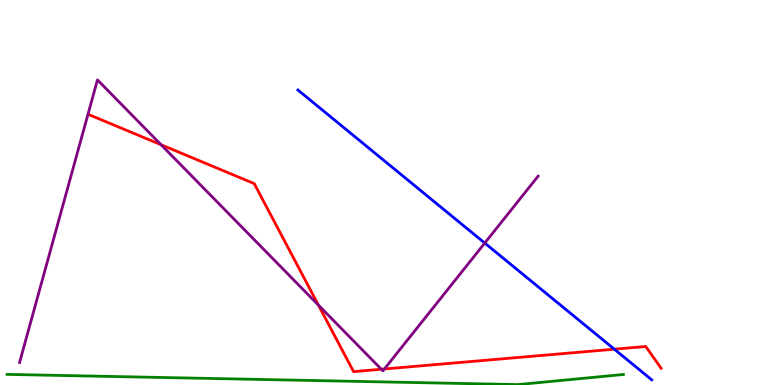[{'lines': ['blue', 'red'], 'intersections': [{'x': 7.93, 'y': 0.93}]}, {'lines': ['green', 'red'], 'intersections': []}, {'lines': ['purple', 'red'], 'intersections': [{'x': 2.08, 'y': 6.24}, {'x': 4.11, 'y': 2.07}, {'x': 4.92, 'y': 0.409}, {'x': 4.96, 'y': 0.416}]}, {'lines': ['blue', 'green'], 'intersections': []}, {'lines': ['blue', 'purple'], 'intersections': [{'x': 6.26, 'y': 3.69}]}, {'lines': ['green', 'purple'], 'intersections': []}]